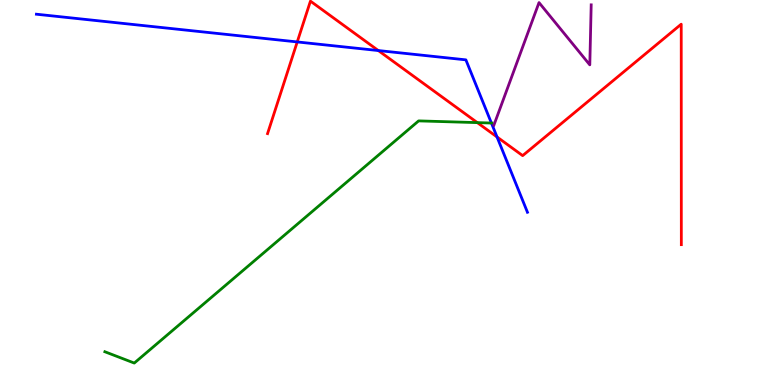[{'lines': ['blue', 'red'], 'intersections': [{'x': 3.84, 'y': 8.91}, {'x': 4.88, 'y': 8.69}, {'x': 6.41, 'y': 6.44}]}, {'lines': ['green', 'red'], 'intersections': [{'x': 6.16, 'y': 6.82}]}, {'lines': ['purple', 'red'], 'intersections': []}, {'lines': ['blue', 'green'], 'intersections': [{'x': 6.34, 'y': 6.8}]}, {'lines': ['blue', 'purple'], 'intersections': []}, {'lines': ['green', 'purple'], 'intersections': []}]